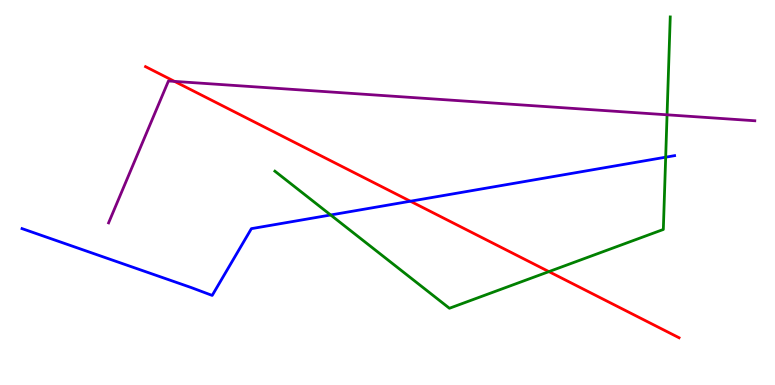[{'lines': ['blue', 'red'], 'intersections': [{'x': 5.3, 'y': 4.77}]}, {'lines': ['green', 'red'], 'intersections': [{'x': 7.08, 'y': 2.94}]}, {'lines': ['purple', 'red'], 'intersections': [{'x': 2.25, 'y': 7.89}]}, {'lines': ['blue', 'green'], 'intersections': [{'x': 4.27, 'y': 4.42}, {'x': 8.59, 'y': 5.92}]}, {'lines': ['blue', 'purple'], 'intersections': []}, {'lines': ['green', 'purple'], 'intersections': [{'x': 8.61, 'y': 7.02}]}]